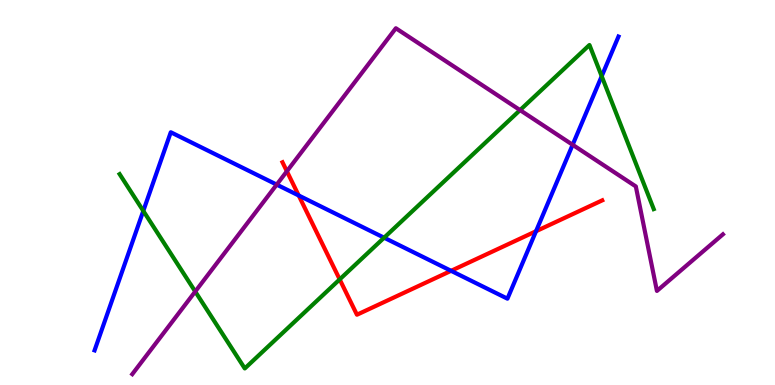[{'lines': ['blue', 'red'], 'intersections': [{'x': 3.85, 'y': 4.92}, {'x': 5.82, 'y': 2.97}, {'x': 6.92, 'y': 3.99}]}, {'lines': ['green', 'red'], 'intersections': [{'x': 4.38, 'y': 2.74}]}, {'lines': ['purple', 'red'], 'intersections': [{'x': 3.7, 'y': 5.55}]}, {'lines': ['blue', 'green'], 'intersections': [{'x': 1.85, 'y': 4.52}, {'x': 4.96, 'y': 3.83}, {'x': 7.76, 'y': 8.02}]}, {'lines': ['blue', 'purple'], 'intersections': [{'x': 3.57, 'y': 5.2}, {'x': 7.39, 'y': 6.24}]}, {'lines': ['green', 'purple'], 'intersections': [{'x': 2.52, 'y': 2.43}, {'x': 6.71, 'y': 7.14}]}]